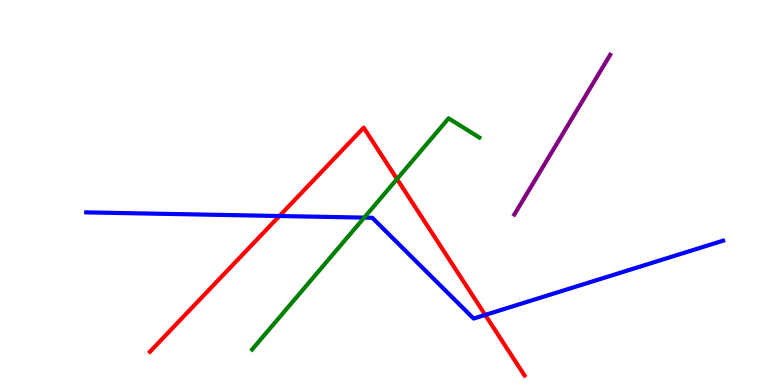[{'lines': ['blue', 'red'], 'intersections': [{'x': 3.61, 'y': 4.39}, {'x': 6.26, 'y': 1.82}]}, {'lines': ['green', 'red'], 'intersections': [{'x': 5.12, 'y': 5.35}]}, {'lines': ['purple', 'red'], 'intersections': []}, {'lines': ['blue', 'green'], 'intersections': [{'x': 4.7, 'y': 4.35}]}, {'lines': ['blue', 'purple'], 'intersections': []}, {'lines': ['green', 'purple'], 'intersections': []}]